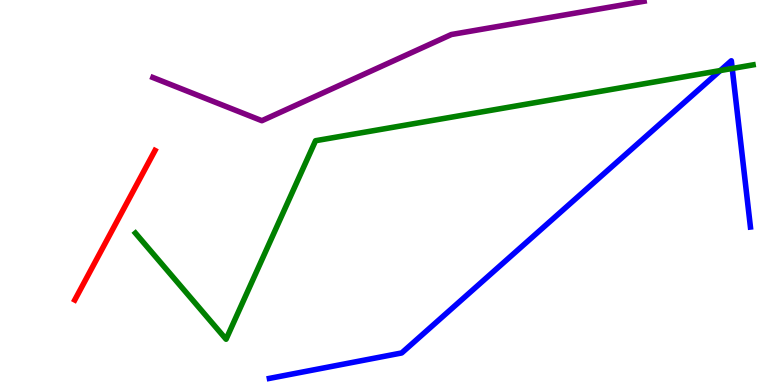[{'lines': ['blue', 'red'], 'intersections': []}, {'lines': ['green', 'red'], 'intersections': []}, {'lines': ['purple', 'red'], 'intersections': []}, {'lines': ['blue', 'green'], 'intersections': [{'x': 9.29, 'y': 8.17}, {'x': 9.45, 'y': 8.22}]}, {'lines': ['blue', 'purple'], 'intersections': []}, {'lines': ['green', 'purple'], 'intersections': []}]